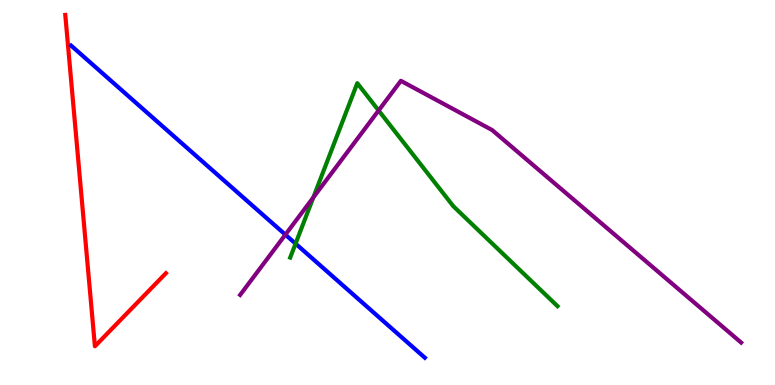[{'lines': ['blue', 'red'], 'intersections': []}, {'lines': ['green', 'red'], 'intersections': []}, {'lines': ['purple', 'red'], 'intersections': []}, {'lines': ['blue', 'green'], 'intersections': [{'x': 3.81, 'y': 3.67}]}, {'lines': ['blue', 'purple'], 'intersections': [{'x': 3.68, 'y': 3.9}]}, {'lines': ['green', 'purple'], 'intersections': [{'x': 4.04, 'y': 4.87}, {'x': 4.89, 'y': 7.13}]}]